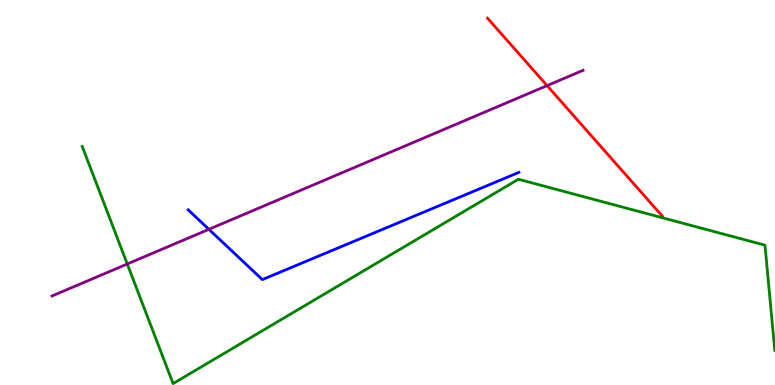[{'lines': ['blue', 'red'], 'intersections': []}, {'lines': ['green', 'red'], 'intersections': []}, {'lines': ['purple', 'red'], 'intersections': [{'x': 7.06, 'y': 7.78}]}, {'lines': ['blue', 'green'], 'intersections': []}, {'lines': ['blue', 'purple'], 'intersections': [{'x': 2.7, 'y': 4.04}]}, {'lines': ['green', 'purple'], 'intersections': [{'x': 1.64, 'y': 3.14}]}]